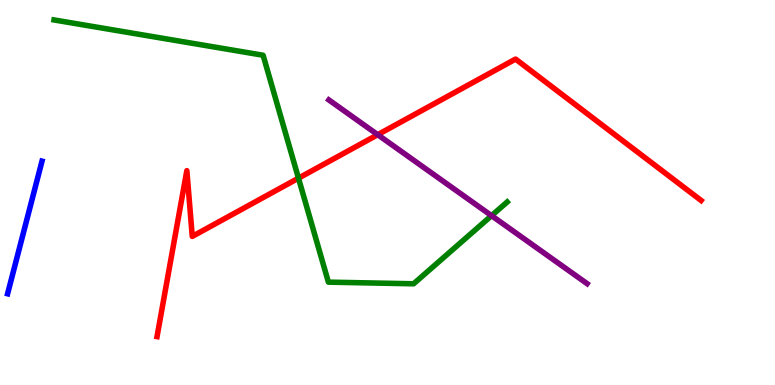[{'lines': ['blue', 'red'], 'intersections': []}, {'lines': ['green', 'red'], 'intersections': [{'x': 3.85, 'y': 5.37}]}, {'lines': ['purple', 'red'], 'intersections': [{'x': 4.87, 'y': 6.5}]}, {'lines': ['blue', 'green'], 'intersections': []}, {'lines': ['blue', 'purple'], 'intersections': []}, {'lines': ['green', 'purple'], 'intersections': [{'x': 6.34, 'y': 4.4}]}]